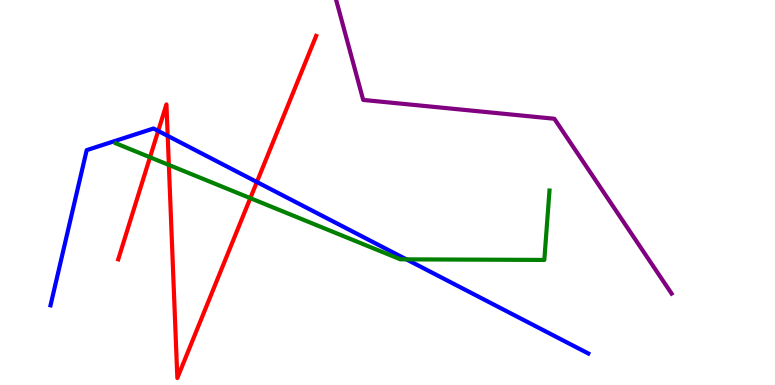[{'lines': ['blue', 'red'], 'intersections': [{'x': 2.04, 'y': 6.6}, {'x': 2.16, 'y': 6.47}, {'x': 3.31, 'y': 5.27}]}, {'lines': ['green', 'red'], 'intersections': [{'x': 1.94, 'y': 5.92}, {'x': 2.18, 'y': 5.72}, {'x': 3.23, 'y': 4.85}]}, {'lines': ['purple', 'red'], 'intersections': []}, {'lines': ['blue', 'green'], 'intersections': [{'x': 5.24, 'y': 3.26}]}, {'lines': ['blue', 'purple'], 'intersections': []}, {'lines': ['green', 'purple'], 'intersections': []}]